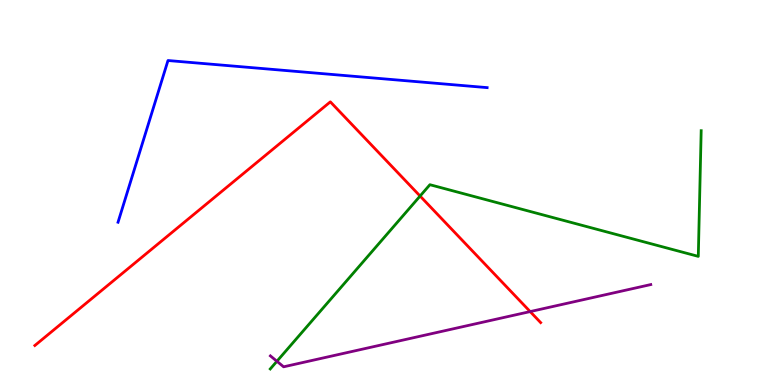[{'lines': ['blue', 'red'], 'intersections': []}, {'lines': ['green', 'red'], 'intersections': [{'x': 5.42, 'y': 4.91}]}, {'lines': ['purple', 'red'], 'intersections': [{'x': 6.84, 'y': 1.91}]}, {'lines': ['blue', 'green'], 'intersections': []}, {'lines': ['blue', 'purple'], 'intersections': []}, {'lines': ['green', 'purple'], 'intersections': [{'x': 3.57, 'y': 0.616}]}]